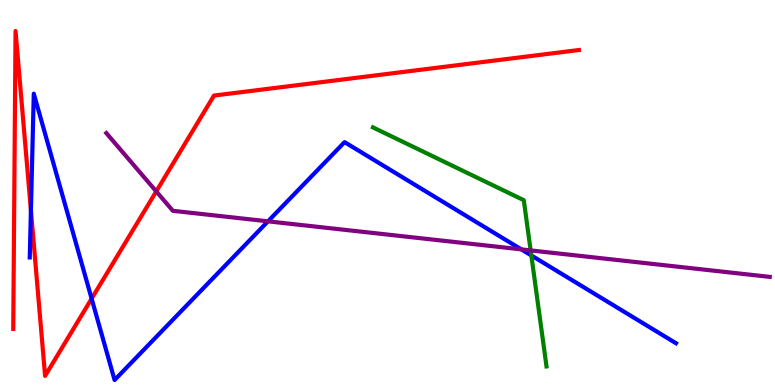[{'lines': ['blue', 'red'], 'intersections': [{'x': 0.399, 'y': 4.54}, {'x': 1.18, 'y': 2.24}]}, {'lines': ['green', 'red'], 'intersections': []}, {'lines': ['purple', 'red'], 'intersections': [{'x': 2.02, 'y': 5.03}]}, {'lines': ['blue', 'green'], 'intersections': [{'x': 6.86, 'y': 3.36}]}, {'lines': ['blue', 'purple'], 'intersections': [{'x': 3.46, 'y': 4.25}, {'x': 6.73, 'y': 3.52}]}, {'lines': ['green', 'purple'], 'intersections': [{'x': 6.85, 'y': 3.5}]}]